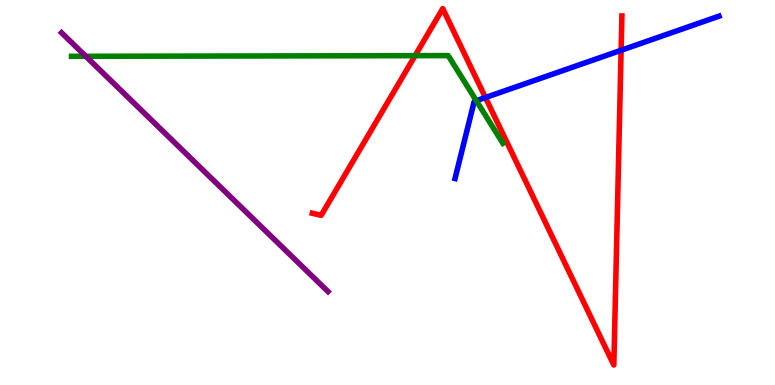[{'lines': ['blue', 'red'], 'intersections': [{'x': 6.26, 'y': 7.47}, {'x': 8.01, 'y': 8.69}]}, {'lines': ['green', 'red'], 'intersections': [{'x': 5.36, 'y': 8.55}]}, {'lines': ['purple', 'red'], 'intersections': []}, {'lines': ['blue', 'green'], 'intersections': [{'x': 6.15, 'y': 7.38}]}, {'lines': ['blue', 'purple'], 'intersections': []}, {'lines': ['green', 'purple'], 'intersections': [{'x': 1.11, 'y': 8.54}]}]